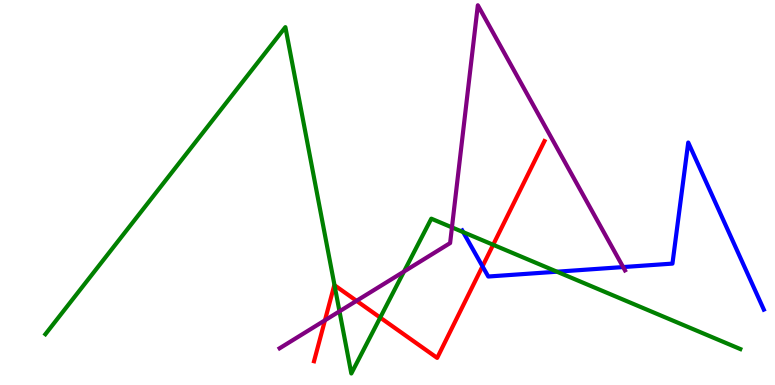[{'lines': ['blue', 'red'], 'intersections': [{'x': 6.23, 'y': 3.08}]}, {'lines': ['green', 'red'], 'intersections': [{'x': 4.32, 'y': 2.59}, {'x': 4.91, 'y': 1.75}, {'x': 6.36, 'y': 3.64}]}, {'lines': ['purple', 'red'], 'intersections': [{'x': 4.19, 'y': 1.68}, {'x': 4.6, 'y': 2.19}]}, {'lines': ['blue', 'green'], 'intersections': [{'x': 5.98, 'y': 3.97}, {'x': 7.19, 'y': 2.94}]}, {'lines': ['blue', 'purple'], 'intersections': [{'x': 8.04, 'y': 3.06}]}, {'lines': ['green', 'purple'], 'intersections': [{'x': 4.38, 'y': 1.91}, {'x': 5.21, 'y': 2.95}, {'x': 5.83, 'y': 4.09}]}]